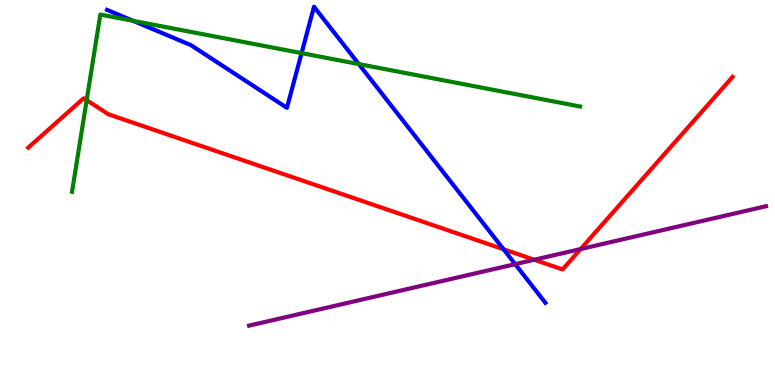[{'lines': ['blue', 'red'], 'intersections': [{'x': 6.5, 'y': 3.53}]}, {'lines': ['green', 'red'], 'intersections': [{'x': 1.12, 'y': 7.4}]}, {'lines': ['purple', 'red'], 'intersections': [{'x': 6.89, 'y': 3.25}, {'x': 7.49, 'y': 3.53}]}, {'lines': ['blue', 'green'], 'intersections': [{'x': 1.72, 'y': 9.46}, {'x': 3.89, 'y': 8.62}, {'x': 4.63, 'y': 8.34}]}, {'lines': ['blue', 'purple'], 'intersections': [{'x': 6.65, 'y': 3.14}]}, {'lines': ['green', 'purple'], 'intersections': []}]